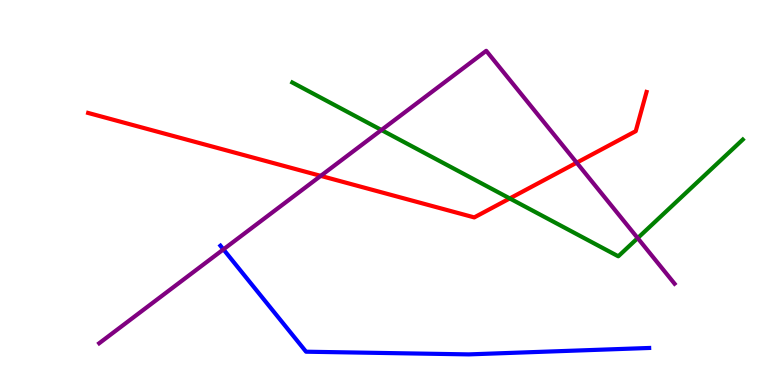[{'lines': ['blue', 'red'], 'intersections': []}, {'lines': ['green', 'red'], 'intersections': [{'x': 6.58, 'y': 4.85}]}, {'lines': ['purple', 'red'], 'intersections': [{'x': 4.14, 'y': 5.43}, {'x': 7.44, 'y': 5.77}]}, {'lines': ['blue', 'green'], 'intersections': []}, {'lines': ['blue', 'purple'], 'intersections': [{'x': 2.88, 'y': 3.52}]}, {'lines': ['green', 'purple'], 'intersections': [{'x': 4.92, 'y': 6.62}, {'x': 8.23, 'y': 3.82}]}]